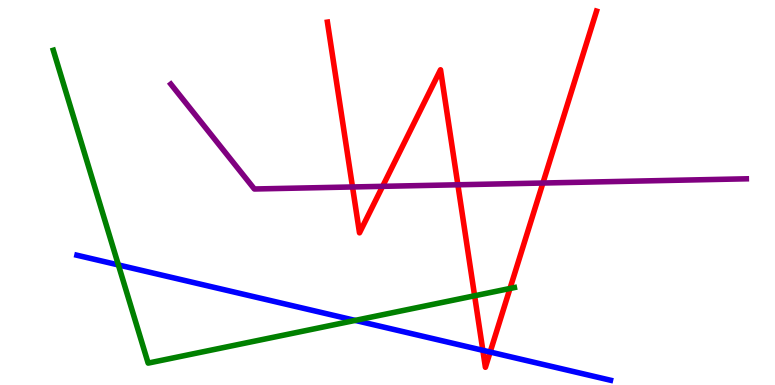[{'lines': ['blue', 'red'], 'intersections': [{'x': 6.23, 'y': 0.901}, {'x': 6.32, 'y': 0.856}]}, {'lines': ['green', 'red'], 'intersections': [{'x': 6.12, 'y': 2.32}, {'x': 6.58, 'y': 2.51}]}, {'lines': ['purple', 'red'], 'intersections': [{'x': 4.55, 'y': 5.14}, {'x': 4.94, 'y': 5.16}, {'x': 5.91, 'y': 5.2}, {'x': 7.01, 'y': 5.25}]}, {'lines': ['blue', 'green'], 'intersections': [{'x': 1.53, 'y': 3.12}, {'x': 4.58, 'y': 1.68}]}, {'lines': ['blue', 'purple'], 'intersections': []}, {'lines': ['green', 'purple'], 'intersections': []}]